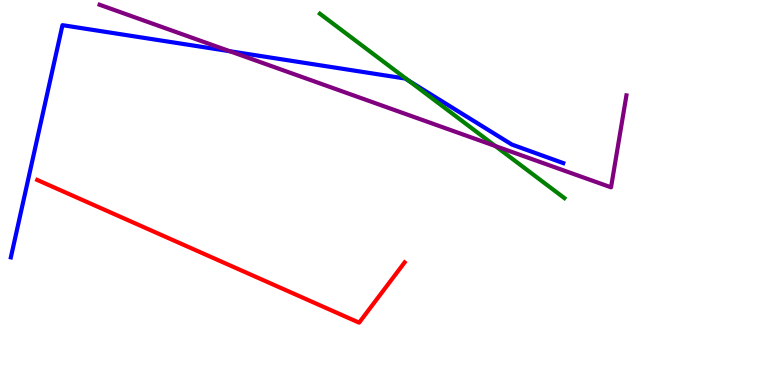[{'lines': ['blue', 'red'], 'intersections': []}, {'lines': ['green', 'red'], 'intersections': []}, {'lines': ['purple', 'red'], 'intersections': []}, {'lines': ['blue', 'green'], 'intersections': [{'x': 5.27, 'y': 7.9}]}, {'lines': ['blue', 'purple'], 'intersections': [{'x': 2.96, 'y': 8.67}]}, {'lines': ['green', 'purple'], 'intersections': [{'x': 6.39, 'y': 6.21}]}]